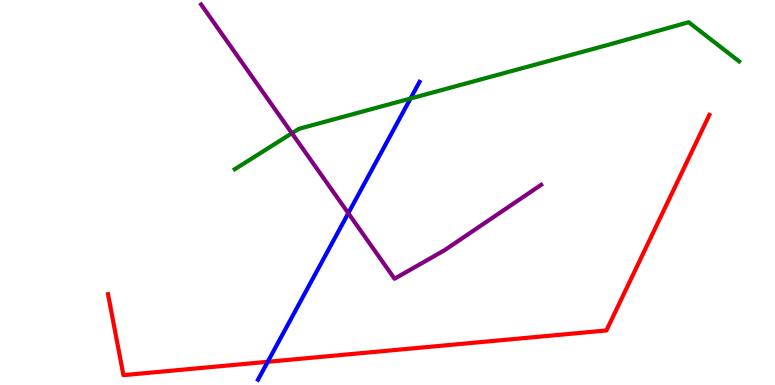[{'lines': ['blue', 'red'], 'intersections': [{'x': 3.45, 'y': 0.603}]}, {'lines': ['green', 'red'], 'intersections': []}, {'lines': ['purple', 'red'], 'intersections': []}, {'lines': ['blue', 'green'], 'intersections': [{'x': 5.3, 'y': 7.44}]}, {'lines': ['blue', 'purple'], 'intersections': [{'x': 4.49, 'y': 4.46}]}, {'lines': ['green', 'purple'], 'intersections': [{'x': 3.77, 'y': 6.54}]}]